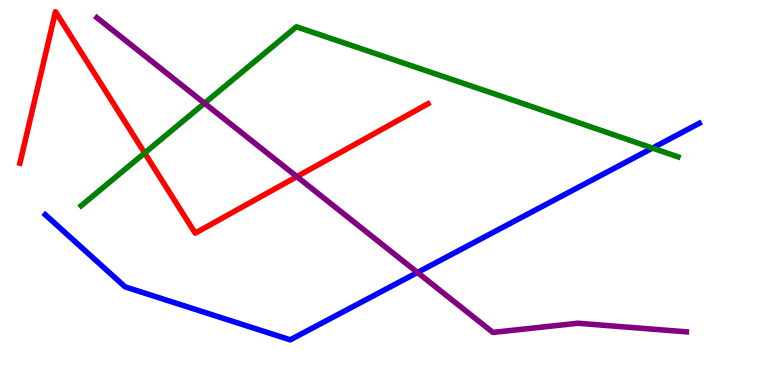[{'lines': ['blue', 'red'], 'intersections': []}, {'lines': ['green', 'red'], 'intersections': [{'x': 1.87, 'y': 6.03}]}, {'lines': ['purple', 'red'], 'intersections': [{'x': 3.83, 'y': 5.41}]}, {'lines': ['blue', 'green'], 'intersections': [{'x': 8.42, 'y': 6.15}]}, {'lines': ['blue', 'purple'], 'intersections': [{'x': 5.39, 'y': 2.92}]}, {'lines': ['green', 'purple'], 'intersections': [{'x': 2.64, 'y': 7.32}]}]